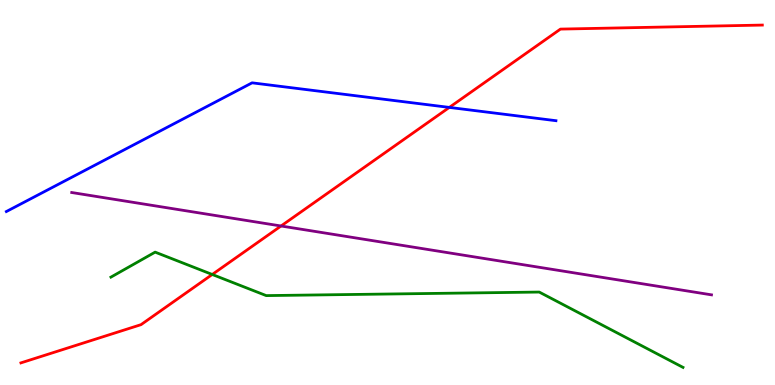[{'lines': ['blue', 'red'], 'intersections': [{'x': 5.8, 'y': 7.21}]}, {'lines': ['green', 'red'], 'intersections': [{'x': 2.74, 'y': 2.87}]}, {'lines': ['purple', 'red'], 'intersections': [{'x': 3.63, 'y': 4.13}]}, {'lines': ['blue', 'green'], 'intersections': []}, {'lines': ['blue', 'purple'], 'intersections': []}, {'lines': ['green', 'purple'], 'intersections': []}]